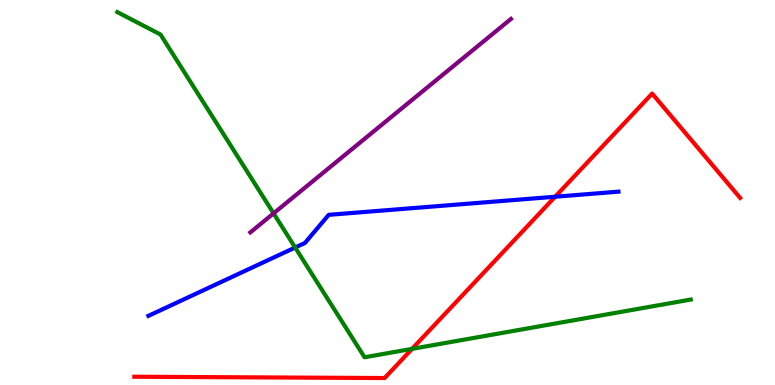[{'lines': ['blue', 'red'], 'intersections': [{'x': 7.16, 'y': 4.89}]}, {'lines': ['green', 'red'], 'intersections': [{'x': 5.32, 'y': 0.939}]}, {'lines': ['purple', 'red'], 'intersections': []}, {'lines': ['blue', 'green'], 'intersections': [{'x': 3.81, 'y': 3.57}]}, {'lines': ['blue', 'purple'], 'intersections': []}, {'lines': ['green', 'purple'], 'intersections': [{'x': 3.53, 'y': 4.46}]}]